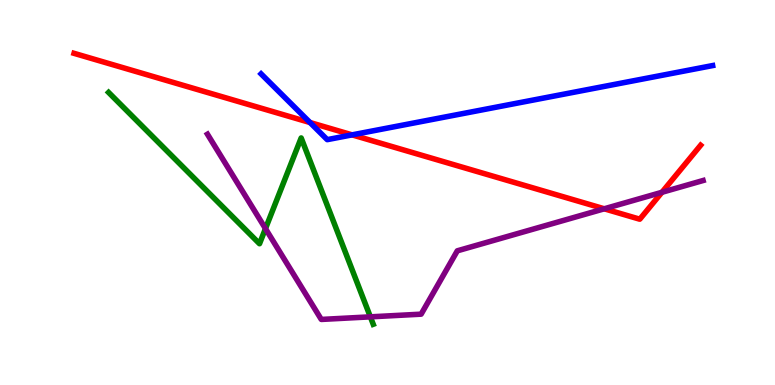[{'lines': ['blue', 'red'], 'intersections': [{'x': 4.0, 'y': 6.82}, {'x': 4.54, 'y': 6.5}]}, {'lines': ['green', 'red'], 'intersections': []}, {'lines': ['purple', 'red'], 'intersections': [{'x': 7.8, 'y': 4.58}, {'x': 8.54, 'y': 5.01}]}, {'lines': ['blue', 'green'], 'intersections': []}, {'lines': ['blue', 'purple'], 'intersections': []}, {'lines': ['green', 'purple'], 'intersections': [{'x': 3.43, 'y': 4.06}, {'x': 4.78, 'y': 1.77}]}]